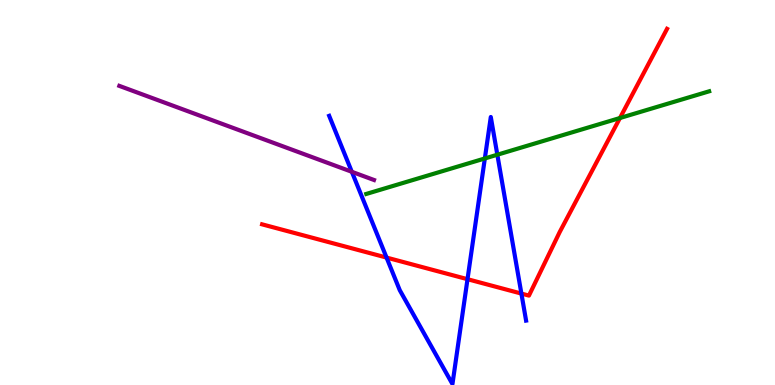[{'lines': ['blue', 'red'], 'intersections': [{'x': 4.99, 'y': 3.31}, {'x': 6.03, 'y': 2.75}, {'x': 6.73, 'y': 2.37}]}, {'lines': ['green', 'red'], 'intersections': [{'x': 8.0, 'y': 6.93}]}, {'lines': ['purple', 'red'], 'intersections': []}, {'lines': ['blue', 'green'], 'intersections': [{'x': 6.26, 'y': 5.88}, {'x': 6.42, 'y': 5.98}]}, {'lines': ['blue', 'purple'], 'intersections': [{'x': 4.54, 'y': 5.54}]}, {'lines': ['green', 'purple'], 'intersections': []}]